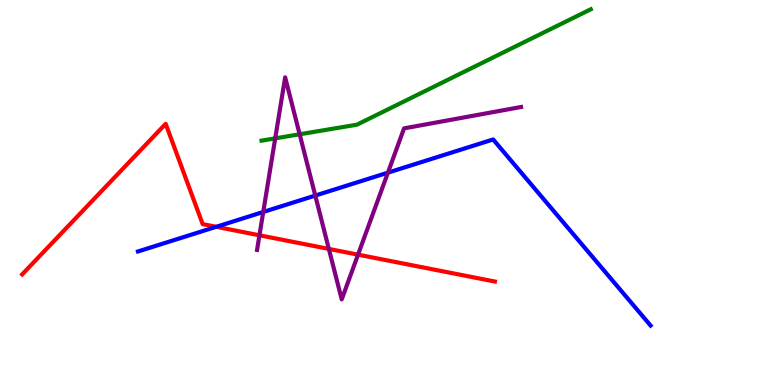[{'lines': ['blue', 'red'], 'intersections': [{'x': 2.79, 'y': 4.11}]}, {'lines': ['green', 'red'], 'intersections': []}, {'lines': ['purple', 'red'], 'intersections': [{'x': 3.35, 'y': 3.89}, {'x': 4.24, 'y': 3.53}, {'x': 4.62, 'y': 3.39}]}, {'lines': ['blue', 'green'], 'intersections': []}, {'lines': ['blue', 'purple'], 'intersections': [{'x': 3.4, 'y': 4.49}, {'x': 4.07, 'y': 4.92}, {'x': 5.01, 'y': 5.52}]}, {'lines': ['green', 'purple'], 'intersections': [{'x': 3.55, 'y': 6.41}, {'x': 3.87, 'y': 6.51}]}]